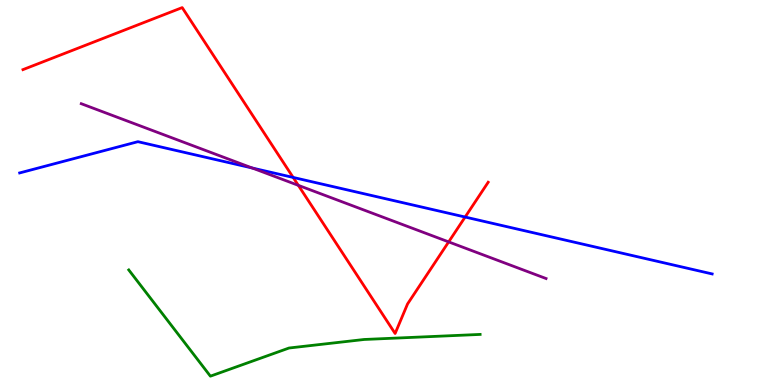[{'lines': ['blue', 'red'], 'intersections': [{'x': 3.78, 'y': 5.39}, {'x': 6.0, 'y': 4.36}]}, {'lines': ['green', 'red'], 'intersections': []}, {'lines': ['purple', 'red'], 'intersections': [{'x': 3.85, 'y': 5.19}, {'x': 5.79, 'y': 3.72}]}, {'lines': ['blue', 'green'], 'intersections': []}, {'lines': ['blue', 'purple'], 'intersections': [{'x': 3.25, 'y': 5.64}]}, {'lines': ['green', 'purple'], 'intersections': []}]